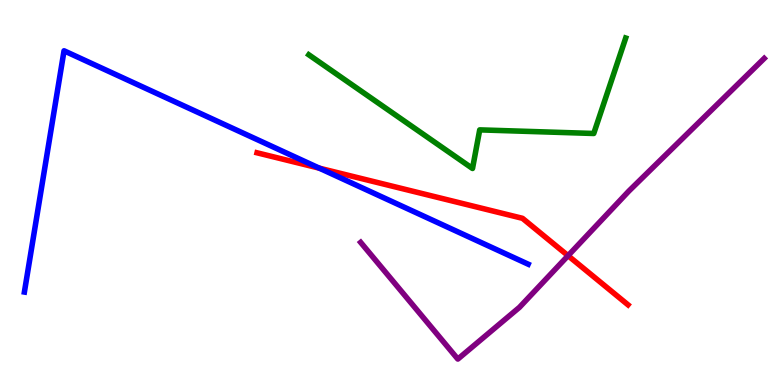[{'lines': ['blue', 'red'], 'intersections': [{'x': 4.12, 'y': 5.63}]}, {'lines': ['green', 'red'], 'intersections': []}, {'lines': ['purple', 'red'], 'intersections': [{'x': 7.33, 'y': 3.36}]}, {'lines': ['blue', 'green'], 'intersections': []}, {'lines': ['blue', 'purple'], 'intersections': []}, {'lines': ['green', 'purple'], 'intersections': []}]